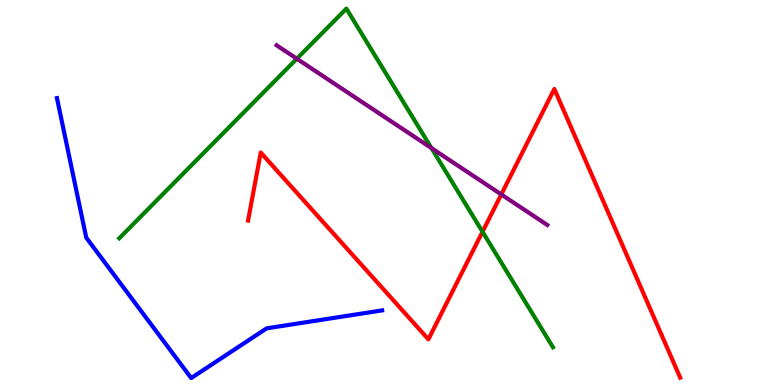[{'lines': ['blue', 'red'], 'intersections': []}, {'lines': ['green', 'red'], 'intersections': [{'x': 6.23, 'y': 3.98}]}, {'lines': ['purple', 'red'], 'intersections': [{'x': 6.47, 'y': 4.95}]}, {'lines': ['blue', 'green'], 'intersections': []}, {'lines': ['blue', 'purple'], 'intersections': []}, {'lines': ['green', 'purple'], 'intersections': [{'x': 3.83, 'y': 8.47}, {'x': 5.57, 'y': 6.15}]}]